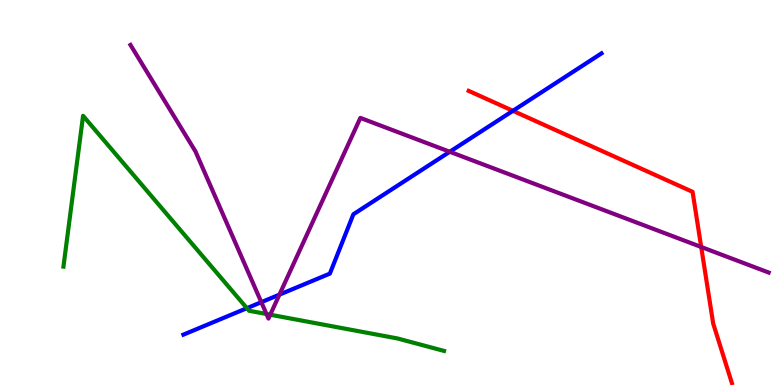[{'lines': ['blue', 'red'], 'intersections': [{'x': 6.62, 'y': 7.12}]}, {'lines': ['green', 'red'], 'intersections': []}, {'lines': ['purple', 'red'], 'intersections': [{'x': 9.05, 'y': 3.58}]}, {'lines': ['blue', 'green'], 'intersections': [{'x': 3.19, 'y': 2.0}]}, {'lines': ['blue', 'purple'], 'intersections': [{'x': 3.37, 'y': 2.15}, {'x': 3.61, 'y': 2.35}, {'x': 5.8, 'y': 6.06}]}, {'lines': ['green', 'purple'], 'intersections': [{'x': 3.44, 'y': 1.84}, {'x': 3.49, 'y': 1.83}]}]